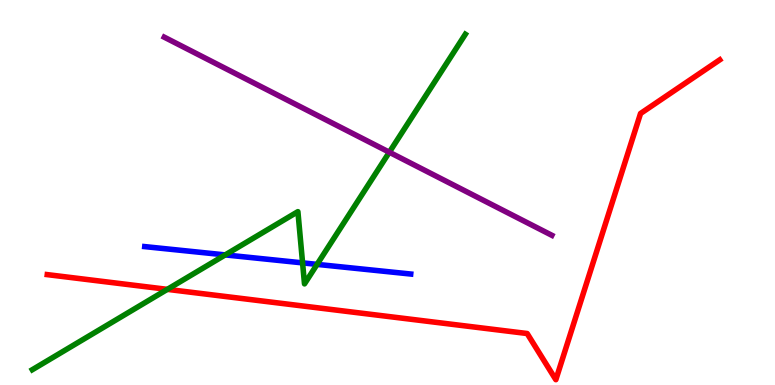[{'lines': ['blue', 'red'], 'intersections': []}, {'lines': ['green', 'red'], 'intersections': [{'x': 2.16, 'y': 2.48}]}, {'lines': ['purple', 'red'], 'intersections': []}, {'lines': ['blue', 'green'], 'intersections': [{'x': 2.91, 'y': 3.38}, {'x': 3.9, 'y': 3.17}, {'x': 4.09, 'y': 3.13}]}, {'lines': ['blue', 'purple'], 'intersections': []}, {'lines': ['green', 'purple'], 'intersections': [{'x': 5.02, 'y': 6.05}]}]